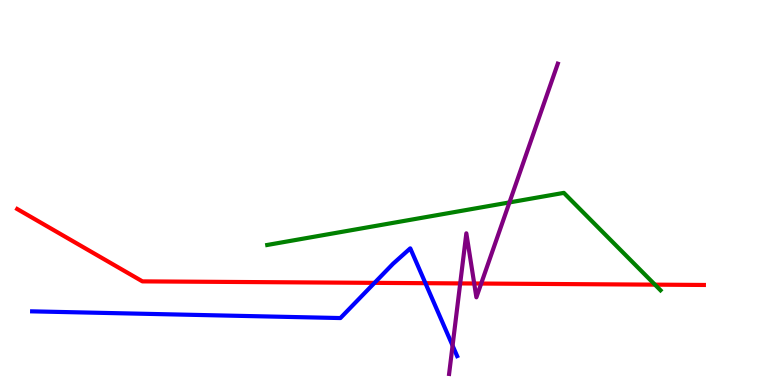[{'lines': ['blue', 'red'], 'intersections': [{'x': 4.83, 'y': 2.65}, {'x': 5.49, 'y': 2.64}]}, {'lines': ['green', 'red'], 'intersections': [{'x': 8.45, 'y': 2.61}]}, {'lines': ['purple', 'red'], 'intersections': [{'x': 5.94, 'y': 2.64}, {'x': 6.12, 'y': 2.64}, {'x': 6.21, 'y': 2.64}]}, {'lines': ['blue', 'green'], 'intersections': []}, {'lines': ['blue', 'purple'], 'intersections': [{'x': 5.84, 'y': 1.02}]}, {'lines': ['green', 'purple'], 'intersections': [{'x': 6.57, 'y': 4.74}]}]